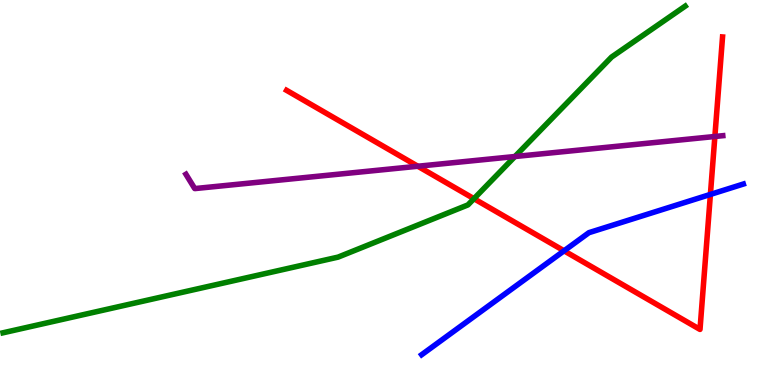[{'lines': ['blue', 'red'], 'intersections': [{'x': 7.28, 'y': 3.49}, {'x': 9.17, 'y': 4.95}]}, {'lines': ['green', 'red'], 'intersections': [{'x': 6.12, 'y': 4.84}]}, {'lines': ['purple', 'red'], 'intersections': [{'x': 5.39, 'y': 5.68}, {'x': 9.22, 'y': 6.45}]}, {'lines': ['blue', 'green'], 'intersections': []}, {'lines': ['blue', 'purple'], 'intersections': []}, {'lines': ['green', 'purple'], 'intersections': [{'x': 6.64, 'y': 5.93}]}]